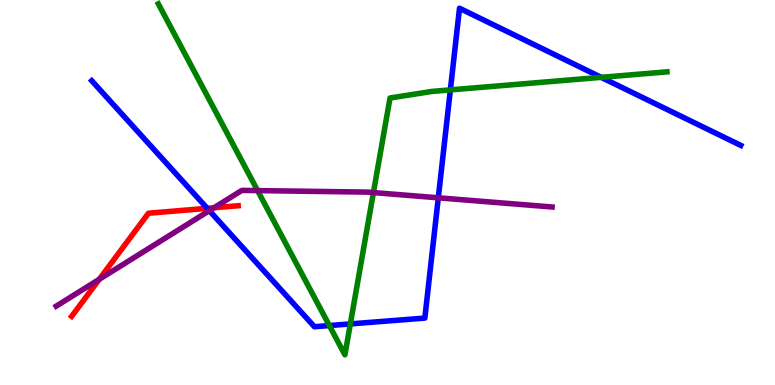[{'lines': ['blue', 'red'], 'intersections': [{'x': 2.67, 'y': 4.59}]}, {'lines': ['green', 'red'], 'intersections': []}, {'lines': ['purple', 'red'], 'intersections': [{'x': 1.28, 'y': 2.74}, {'x': 2.76, 'y': 4.6}]}, {'lines': ['blue', 'green'], 'intersections': [{'x': 4.25, 'y': 1.54}, {'x': 4.52, 'y': 1.59}, {'x': 5.81, 'y': 7.67}, {'x': 7.76, 'y': 7.99}]}, {'lines': ['blue', 'purple'], 'intersections': [{'x': 2.7, 'y': 4.53}, {'x': 5.66, 'y': 4.86}]}, {'lines': ['green', 'purple'], 'intersections': [{'x': 3.32, 'y': 5.05}, {'x': 4.82, 'y': 5.0}]}]